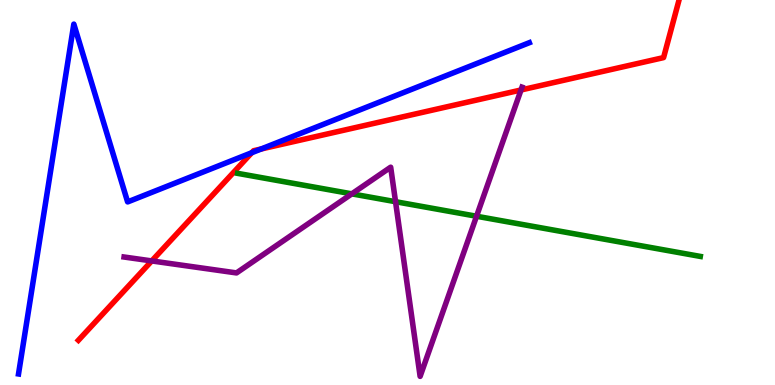[{'lines': ['blue', 'red'], 'intersections': [{'x': 3.25, 'y': 6.03}, {'x': 3.37, 'y': 6.13}]}, {'lines': ['green', 'red'], 'intersections': []}, {'lines': ['purple', 'red'], 'intersections': [{'x': 1.96, 'y': 3.22}, {'x': 6.72, 'y': 7.66}]}, {'lines': ['blue', 'green'], 'intersections': []}, {'lines': ['blue', 'purple'], 'intersections': []}, {'lines': ['green', 'purple'], 'intersections': [{'x': 4.54, 'y': 4.96}, {'x': 5.1, 'y': 4.76}, {'x': 6.15, 'y': 4.38}]}]